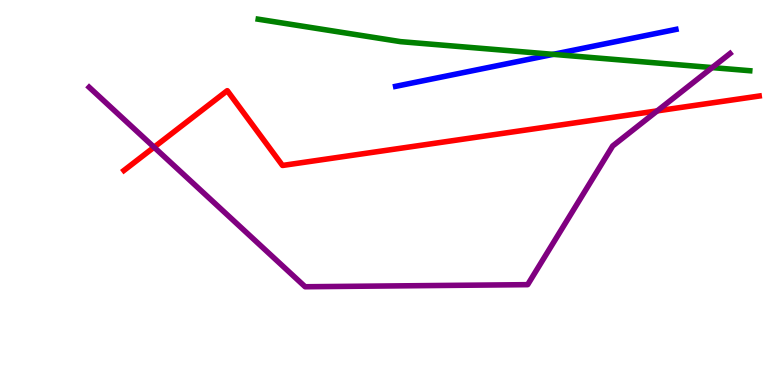[{'lines': ['blue', 'red'], 'intersections': []}, {'lines': ['green', 'red'], 'intersections': []}, {'lines': ['purple', 'red'], 'intersections': [{'x': 1.99, 'y': 6.18}, {'x': 8.48, 'y': 7.12}]}, {'lines': ['blue', 'green'], 'intersections': [{'x': 7.14, 'y': 8.59}]}, {'lines': ['blue', 'purple'], 'intersections': []}, {'lines': ['green', 'purple'], 'intersections': [{'x': 9.19, 'y': 8.24}]}]